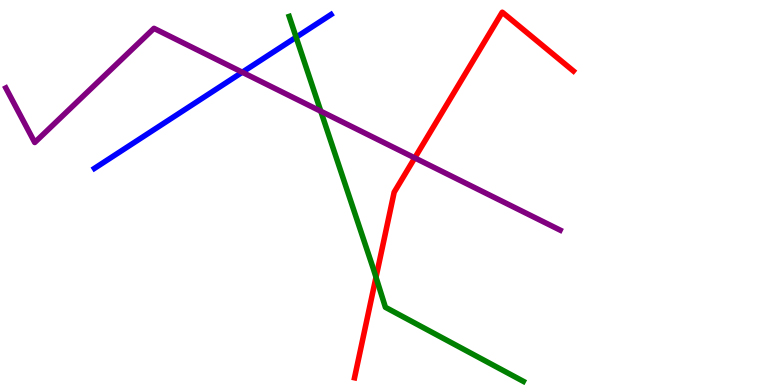[{'lines': ['blue', 'red'], 'intersections': []}, {'lines': ['green', 'red'], 'intersections': [{'x': 4.85, 'y': 2.8}]}, {'lines': ['purple', 'red'], 'intersections': [{'x': 5.35, 'y': 5.9}]}, {'lines': ['blue', 'green'], 'intersections': [{'x': 3.82, 'y': 9.03}]}, {'lines': ['blue', 'purple'], 'intersections': [{'x': 3.13, 'y': 8.12}]}, {'lines': ['green', 'purple'], 'intersections': [{'x': 4.14, 'y': 7.11}]}]